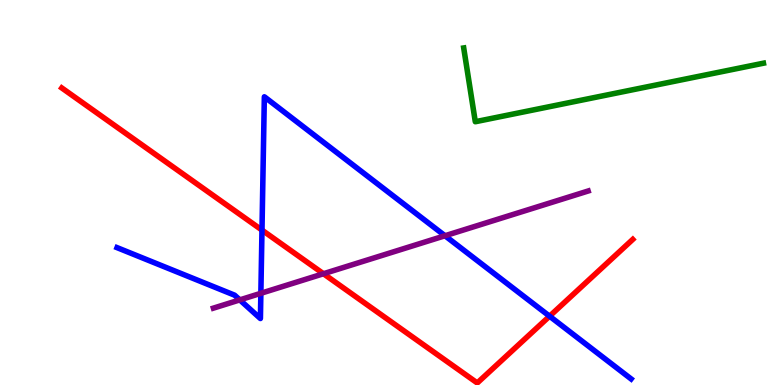[{'lines': ['blue', 'red'], 'intersections': [{'x': 3.38, 'y': 4.02}, {'x': 7.09, 'y': 1.79}]}, {'lines': ['green', 'red'], 'intersections': []}, {'lines': ['purple', 'red'], 'intersections': [{'x': 4.17, 'y': 2.89}]}, {'lines': ['blue', 'green'], 'intersections': []}, {'lines': ['blue', 'purple'], 'intersections': [{'x': 3.09, 'y': 2.21}, {'x': 3.37, 'y': 2.38}, {'x': 5.74, 'y': 3.88}]}, {'lines': ['green', 'purple'], 'intersections': []}]